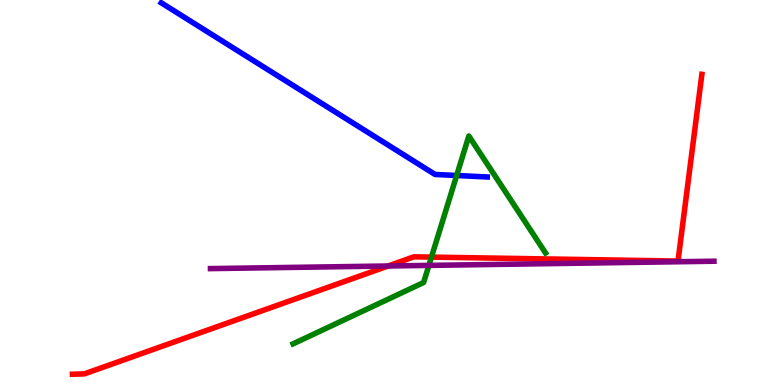[{'lines': ['blue', 'red'], 'intersections': []}, {'lines': ['green', 'red'], 'intersections': [{'x': 5.57, 'y': 3.32}]}, {'lines': ['purple', 'red'], 'intersections': [{'x': 5.01, 'y': 3.09}]}, {'lines': ['blue', 'green'], 'intersections': [{'x': 5.89, 'y': 5.44}]}, {'lines': ['blue', 'purple'], 'intersections': []}, {'lines': ['green', 'purple'], 'intersections': [{'x': 5.53, 'y': 3.11}]}]